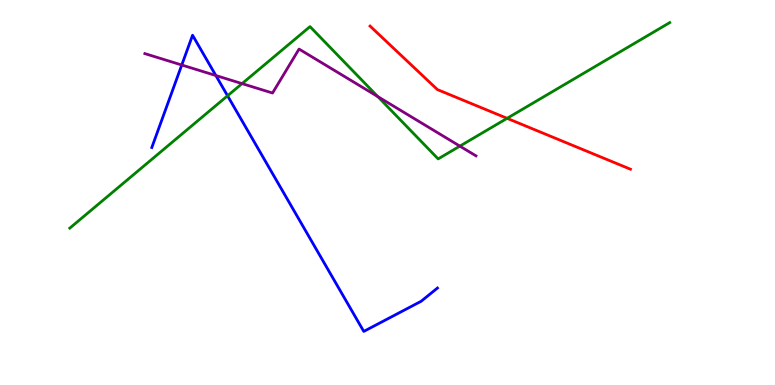[{'lines': ['blue', 'red'], 'intersections': []}, {'lines': ['green', 'red'], 'intersections': [{'x': 6.54, 'y': 6.93}]}, {'lines': ['purple', 'red'], 'intersections': []}, {'lines': ['blue', 'green'], 'intersections': [{'x': 2.94, 'y': 7.51}]}, {'lines': ['blue', 'purple'], 'intersections': [{'x': 2.35, 'y': 8.31}, {'x': 2.79, 'y': 8.04}]}, {'lines': ['green', 'purple'], 'intersections': [{'x': 3.12, 'y': 7.83}, {'x': 4.87, 'y': 7.49}, {'x': 5.93, 'y': 6.2}]}]